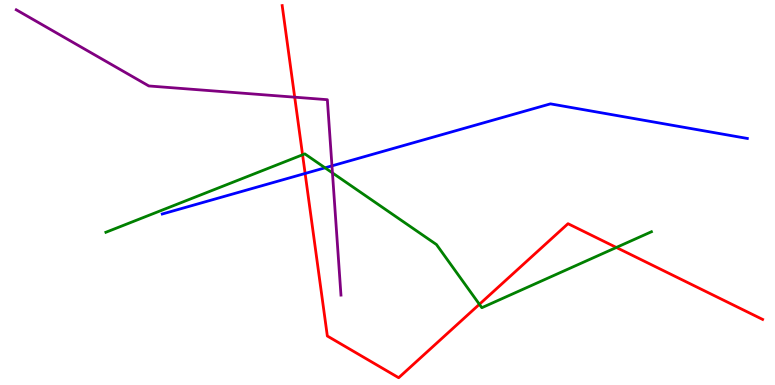[{'lines': ['blue', 'red'], 'intersections': [{'x': 3.94, 'y': 5.49}]}, {'lines': ['green', 'red'], 'intersections': [{'x': 3.9, 'y': 5.98}, {'x': 6.19, 'y': 2.1}, {'x': 7.95, 'y': 3.57}]}, {'lines': ['purple', 'red'], 'intersections': [{'x': 3.8, 'y': 7.48}]}, {'lines': ['blue', 'green'], 'intersections': [{'x': 4.19, 'y': 5.64}]}, {'lines': ['blue', 'purple'], 'intersections': [{'x': 4.28, 'y': 5.69}]}, {'lines': ['green', 'purple'], 'intersections': [{'x': 4.29, 'y': 5.51}]}]